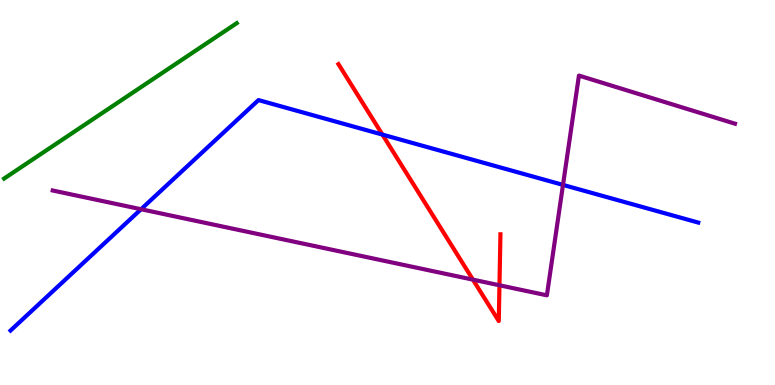[{'lines': ['blue', 'red'], 'intersections': [{'x': 4.93, 'y': 6.5}]}, {'lines': ['green', 'red'], 'intersections': []}, {'lines': ['purple', 'red'], 'intersections': [{'x': 6.1, 'y': 2.74}, {'x': 6.44, 'y': 2.59}]}, {'lines': ['blue', 'green'], 'intersections': []}, {'lines': ['blue', 'purple'], 'intersections': [{'x': 1.82, 'y': 4.57}, {'x': 7.26, 'y': 5.2}]}, {'lines': ['green', 'purple'], 'intersections': []}]